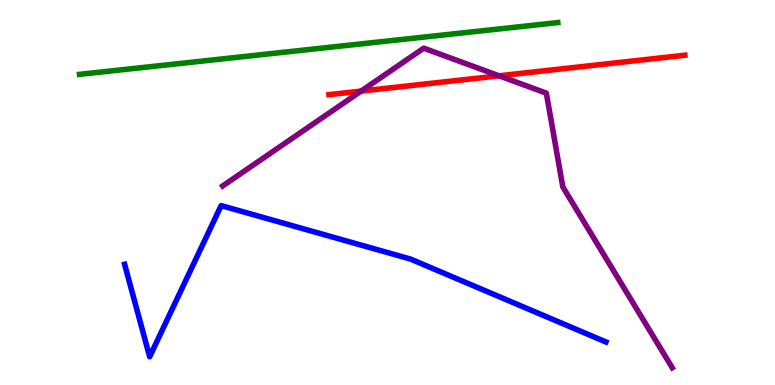[{'lines': ['blue', 'red'], 'intersections': []}, {'lines': ['green', 'red'], 'intersections': []}, {'lines': ['purple', 'red'], 'intersections': [{'x': 4.66, 'y': 7.63}, {'x': 6.44, 'y': 8.03}]}, {'lines': ['blue', 'green'], 'intersections': []}, {'lines': ['blue', 'purple'], 'intersections': []}, {'lines': ['green', 'purple'], 'intersections': []}]